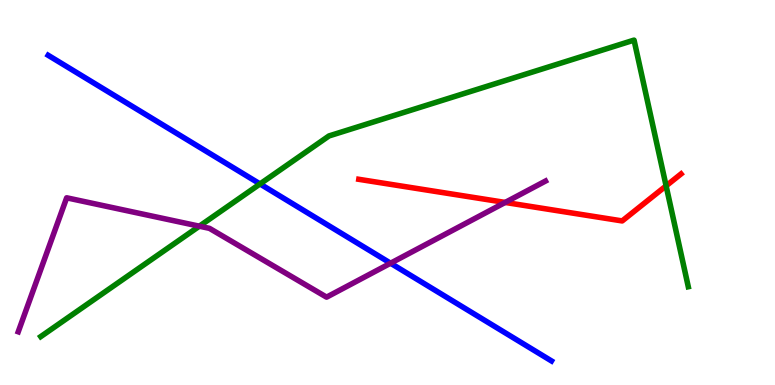[{'lines': ['blue', 'red'], 'intersections': []}, {'lines': ['green', 'red'], 'intersections': [{'x': 8.59, 'y': 5.17}]}, {'lines': ['purple', 'red'], 'intersections': [{'x': 6.52, 'y': 4.74}]}, {'lines': ['blue', 'green'], 'intersections': [{'x': 3.36, 'y': 5.22}]}, {'lines': ['blue', 'purple'], 'intersections': [{'x': 5.04, 'y': 3.16}]}, {'lines': ['green', 'purple'], 'intersections': [{'x': 2.57, 'y': 4.12}]}]